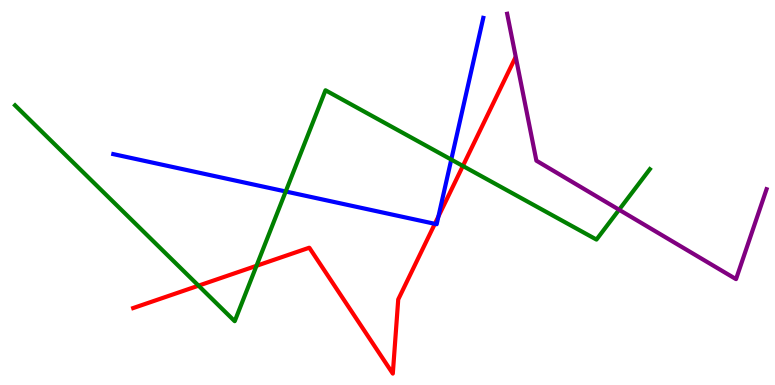[{'lines': ['blue', 'red'], 'intersections': [{'x': 5.61, 'y': 4.19}, {'x': 5.66, 'y': 4.38}]}, {'lines': ['green', 'red'], 'intersections': [{'x': 2.56, 'y': 2.58}, {'x': 3.31, 'y': 3.1}, {'x': 5.97, 'y': 5.69}]}, {'lines': ['purple', 'red'], 'intersections': []}, {'lines': ['blue', 'green'], 'intersections': [{'x': 3.69, 'y': 5.03}, {'x': 5.82, 'y': 5.86}]}, {'lines': ['blue', 'purple'], 'intersections': []}, {'lines': ['green', 'purple'], 'intersections': [{'x': 7.99, 'y': 4.55}]}]